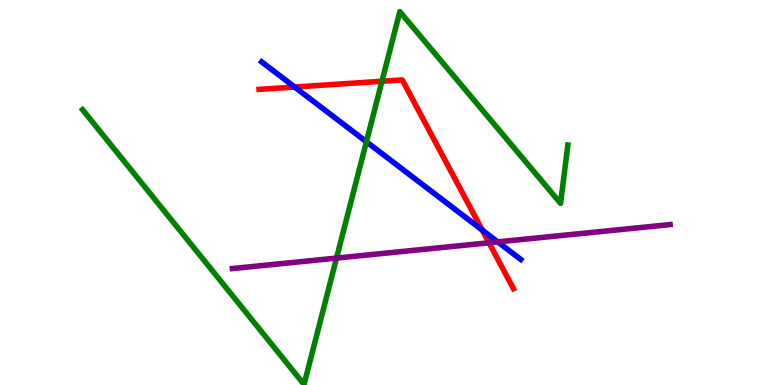[{'lines': ['blue', 'red'], 'intersections': [{'x': 3.8, 'y': 7.74}, {'x': 6.22, 'y': 4.02}]}, {'lines': ['green', 'red'], 'intersections': [{'x': 4.93, 'y': 7.89}]}, {'lines': ['purple', 'red'], 'intersections': [{'x': 6.31, 'y': 3.69}]}, {'lines': ['blue', 'green'], 'intersections': [{'x': 4.73, 'y': 6.32}]}, {'lines': ['blue', 'purple'], 'intersections': [{'x': 6.42, 'y': 3.72}]}, {'lines': ['green', 'purple'], 'intersections': [{'x': 4.34, 'y': 3.3}]}]